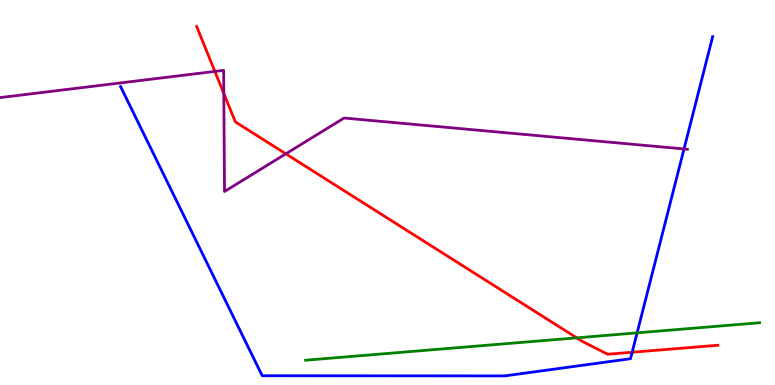[{'lines': ['blue', 'red'], 'intersections': [{'x': 8.16, 'y': 0.851}]}, {'lines': ['green', 'red'], 'intersections': [{'x': 7.44, 'y': 1.22}]}, {'lines': ['purple', 'red'], 'intersections': [{'x': 2.77, 'y': 8.14}, {'x': 2.89, 'y': 7.57}, {'x': 3.69, 'y': 6.0}]}, {'lines': ['blue', 'green'], 'intersections': [{'x': 8.22, 'y': 1.35}]}, {'lines': ['blue', 'purple'], 'intersections': [{'x': 8.83, 'y': 6.13}]}, {'lines': ['green', 'purple'], 'intersections': []}]